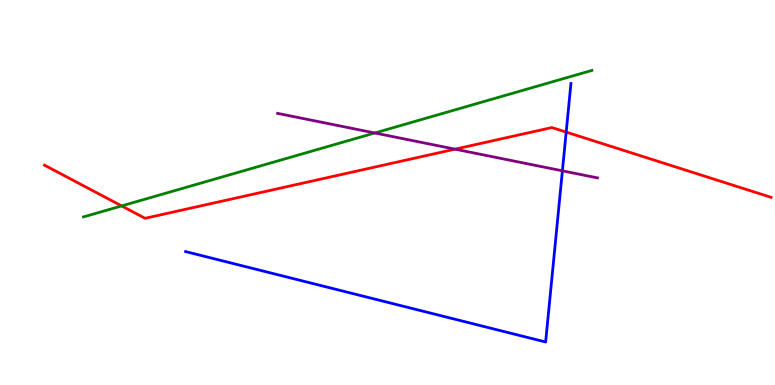[{'lines': ['blue', 'red'], 'intersections': [{'x': 7.31, 'y': 6.57}]}, {'lines': ['green', 'red'], 'intersections': [{'x': 1.57, 'y': 4.65}]}, {'lines': ['purple', 'red'], 'intersections': [{'x': 5.87, 'y': 6.13}]}, {'lines': ['blue', 'green'], 'intersections': []}, {'lines': ['blue', 'purple'], 'intersections': [{'x': 7.26, 'y': 5.56}]}, {'lines': ['green', 'purple'], 'intersections': [{'x': 4.84, 'y': 6.55}]}]